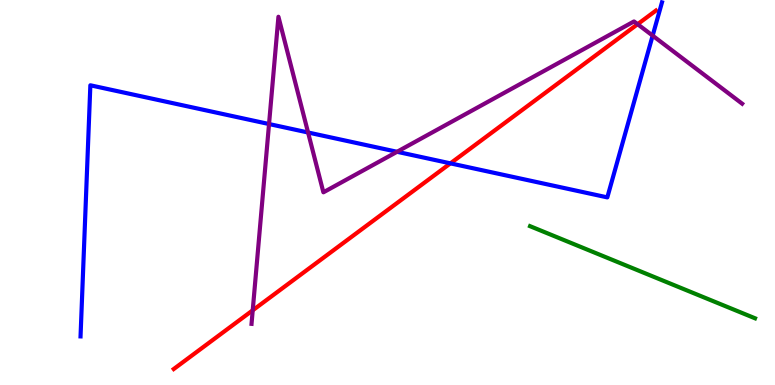[{'lines': ['blue', 'red'], 'intersections': [{'x': 5.81, 'y': 5.76}]}, {'lines': ['green', 'red'], 'intersections': []}, {'lines': ['purple', 'red'], 'intersections': [{'x': 3.26, 'y': 1.94}, {'x': 8.23, 'y': 9.37}]}, {'lines': ['blue', 'green'], 'intersections': []}, {'lines': ['blue', 'purple'], 'intersections': [{'x': 3.47, 'y': 6.78}, {'x': 3.98, 'y': 6.56}, {'x': 5.12, 'y': 6.06}, {'x': 8.42, 'y': 9.07}]}, {'lines': ['green', 'purple'], 'intersections': []}]